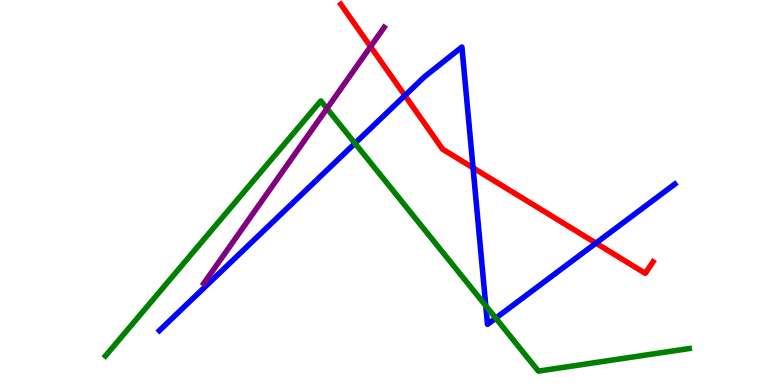[{'lines': ['blue', 'red'], 'intersections': [{'x': 5.22, 'y': 7.52}, {'x': 6.1, 'y': 5.64}, {'x': 7.69, 'y': 3.69}]}, {'lines': ['green', 'red'], 'intersections': []}, {'lines': ['purple', 'red'], 'intersections': [{'x': 4.78, 'y': 8.79}]}, {'lines': ['blue', 'green'], 'intersections': [{'x': 4.58, 'y': 6.28}, {'x': 6.27, 'y': 2.06}, {'x': 6.4, 'y': 1.74}]}, {'lines': ['blue', 'purple'], 'intersections': []}, {'lines': ['green', 'purple'], 'intersections': [{'x': 4.22, 'y': 7.18}]}]